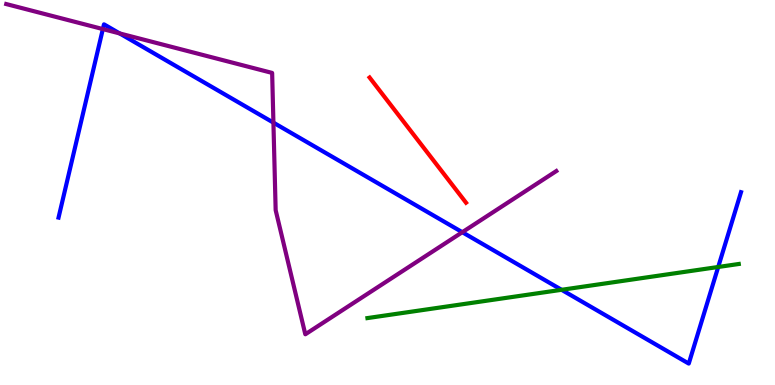[{'lines': ['blue', 'red'], 'intersections': []}, {'lines': ['green', 'red'], 'intersections': []}, {'lines': ['purple', 'red'], 'intersections': []}, {'lines': ['blue', 'green'], 'intersections': [{'x': 7.25, 'y': 2.47}, {'x': 9.27, 'y': 3.07}]}, {'lines': ['blue', 'purple'], 'intersections': [{'x': 1.33, 'y': 9.24}, {'x': 1.54, 'y': 9.13}, {'x': 3.53, 'y': 6.81}, {'x': 5.97, 'y': 3.97}]}, {'lines': ['green', 'purple'], 'intersections': []}]